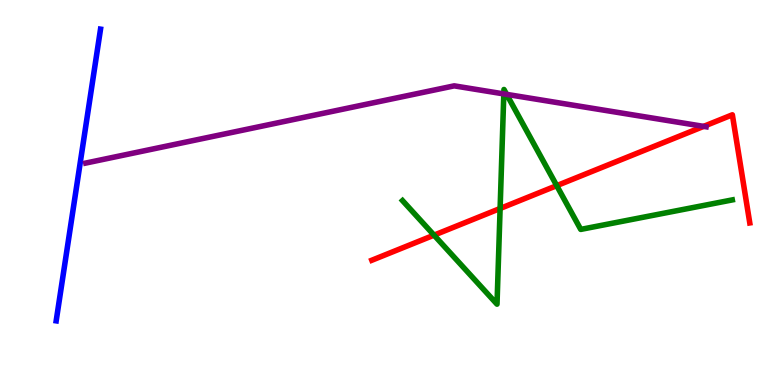[{'lines': ['blue', 'red'], 'intersections': []}, {'lines': ['green', 'red'], 'intersections': [{'x': 5.6, 'y': 3.89}, {'x': 6.45, 'y': 4.58}, {'x': 7.18, 'y': 5.18}]}, {'lines': ['purple', 'red'], 'intersections': [{'x': 9.08, 'y': 6.72}]}, {'lines': ['blue', 'green'], 'intersections': []}, {'lines': ['blue', 'purple'], 'intersections': []}, {'lines': ['green', 'purple'], 'intersections': [{'x': 6.5, 'y': 7.56}, {'x': 6.54, 'y': 7.55}]}]